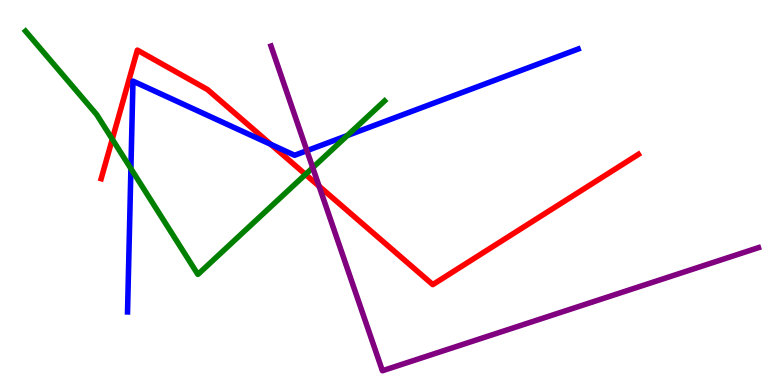[{'lines': ['blue', 'red'], 'intersections': [{'x': 3.49, 'y': 6.25}]}, {'lines': ['green', 'red'], 'intersections': [{'x': 1.45, 'y': 6.38}, {'x': 3.94, 'y': 5.47}]}, {'lines': ['purple', 'red'], 'intersections': [{'x': 4.12, 'y': 5.17}]}, {'lines': ['blue', 'green'], 'intersections': [{'x': 1.69, 'y': 5.62}, {'x': 4.48, 'y': 6.48}]}, {'lines': ['blue', 'purple'], 'intersections': [{'x': 3.96, 'y': 6.09}]}, {'lines': ['green', 'purple'], 'intersections': [{'x': 4.04, 'y': 5.64}]}]